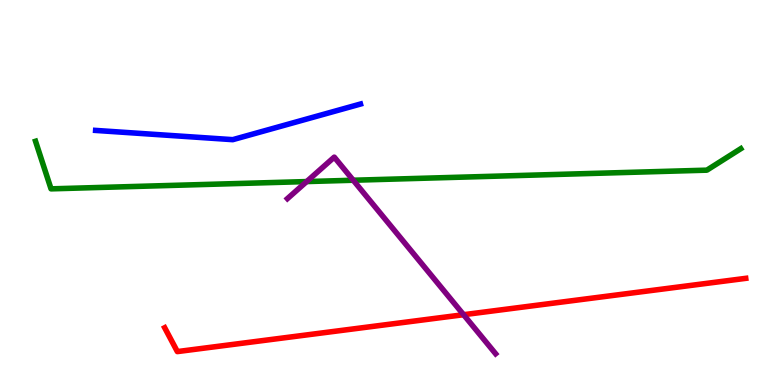[{'lines': ['blue', 'red'], 'intersections': []}, {'lines': ['green', 'red'], 'intersections': []}, {'lines': ['purple', 'red'], 'intersections': [{'x': 5.98, 'y': 1.83}]}, {'lines': ['blue', 'green'], 'intersections': []}, {'lines': ['blue', 'purple'], 'intersections': []}, {'lines': ['green', 'purple'], 'intersections': [{'x': 3.96, 'y': 5.28}, {'x': 4.56, 'y': 5.32}]}]